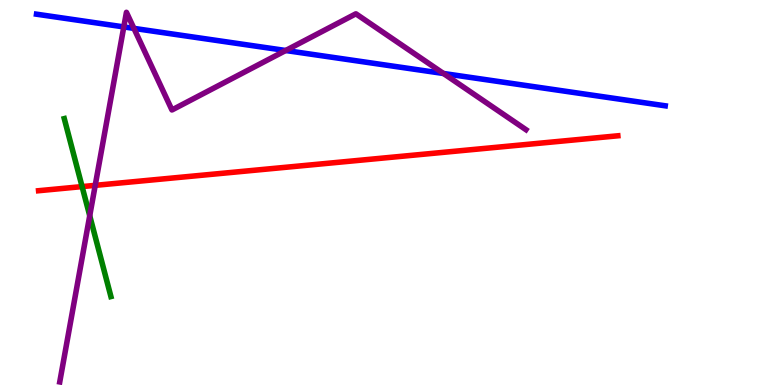[{'lines': ['blue', 'red'], 'intersections': []}, {'lines': ['green', 'red'], 'intersections': [{'x': 1.06, 'y': 5.15}]}, {'lines': ['purple', 'red'], 'intersections': [{'x': 1.23, 'y': 5.19}]}, {'lines': ['blue', 'green'], 'intersections': []}, {'lines': ['blue', 'purple'], 'intersections': [{'x': 1.6, 'y': 9.3}, {'x': 1.73, 'y': 9.26}, {'x': 3.69, 'y': 8.69}, {'x': 5.72, 'y': 8.09}]}, {'lines': ['green', 'purple'], 'intersections': [{'x': 1.16, 'y': 4.4}]}]